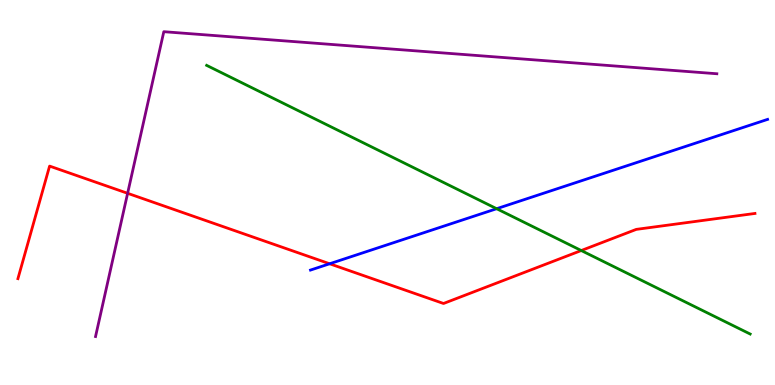[{'lines': ['blue', 'red'], 'intersections': [{'x': 4.25, 'y': 3.15}]}, {'lines': ['green', 'red'], 'intersections': [{'x': 7.5, 'y': 3.49}]}, {'lines': ['purple', 'red'], 'intersections': [{'x': 1.65, 'y': 4.98}]}, {'lines': ['blue', 'green'], 'intersections': [{'x': 6.41, 'y': 4.58}]}, {'lines': ['blue', 'purple'], 'intersections': []}, {'lines': ['green', 'purple'], 'intersections': []}]